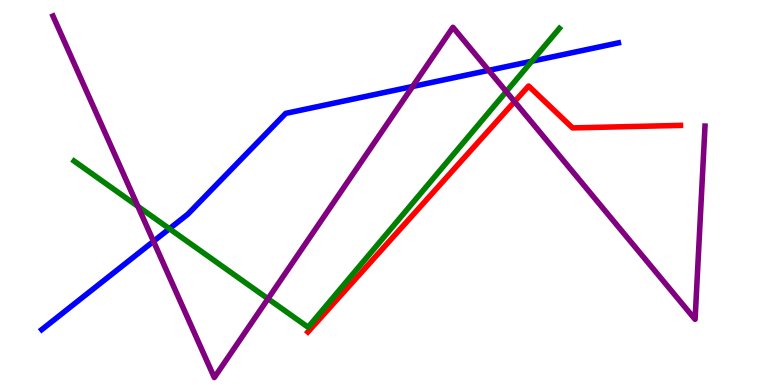[{'lines': ['blue', 'red'], 'intersections': []}, {'lines': ['green', 'red'], 'intersections': []}, {'lines': ['purple', 'red'], 'intersections': [{'x': 6.64, 'y': 7.36}]}, {'lines': ['blue', 'green'], 'intersections': [{'x': 2.19, 'y': 4.06}, {'x': 6.86, 'y': 8.41}]}, {'lines': ['blue', 'purple'], 'intersections': [{'x': 1.98, 'y': 3.73}, {'x': 5.32, 'y': 7.75}, {'x': 6.31, 'y': 8.17}]}, {'lines': ['green', 'purple'], 'intersections': [{'x': 1.78, 'y': 4.64}, {'x': 3.46, 'y': 2.24}, {'x': 6.53, 'y': 7.62}]}]